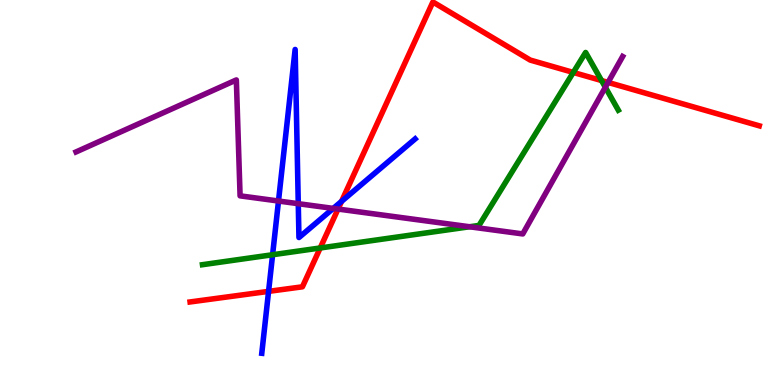[{'lines': ['blue', 'red'], 'intersections': [{'x': 3.47, 'y': 2.43}, {'x': 4.41, 'y': 4.77}]}, {'lines': ['green', 'red'], 'intersections': [{'x': 4.13, 'y': 3.56}, {'x': 7.4, 'y': 8.12}, {'x': 7.76, 'y': 7.91}]}, {'lines': ['purple', 'red'], 'intersections': [{'x': 4.36, 'y': 4.57}, {'x': 7.85, 'y': 7.86}]}, {'lines': ['blue', 'green'], 'intersections': [{'x': 3.52, 'y': 3.38}]}, {'lines': ['blue', 'purple'], 'intersections': [{'x': 3.59, 'y': 4.78}, {'x': 3.85, 'y': 4.71}, {'x': 4.3, 'y': 4.59}]}, {'lines': ['green', 'purple'], 'intersections': [{'x': 6.06, 'y': 4.11}, {'x': 7.81, 'y': 7.73}]}]